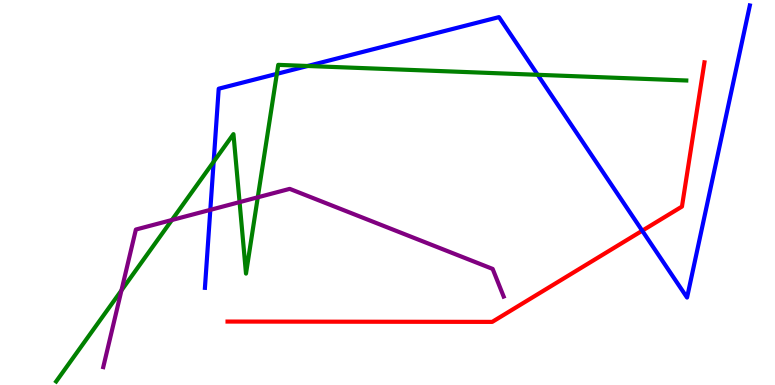[{'lines': ['blue', 'red'], 'intersections': [{'x': 8.29, 'y': 4.01}]}, {'lines': ['green', 'red'], 'intersections': []}, {'lines': ['purple', 'red'], 'intersections': []}, {'lines': ['blue', 'green'], 'intersections': [{'x': 2.76, 'y': 5.8}, {'x': 3.57, 'y': 8.08}, {'x': 3.97, 'y': 8.29}, {'x': 6.94, 'y': 8.06}]}, {'lines': ['blue', 'purple'], 'intersections': [{'x': 2.71, 'y': 4.55}]}, {'lines': ['green', 'purple'], 'intersections': [{'x': 1.57, 'y': 2.46}, {'x': 2.22, 'y': 4.29}, {'x': 3.09, 'y': 4.75}, {'x': 3.33, 'y': 4.88}]}]